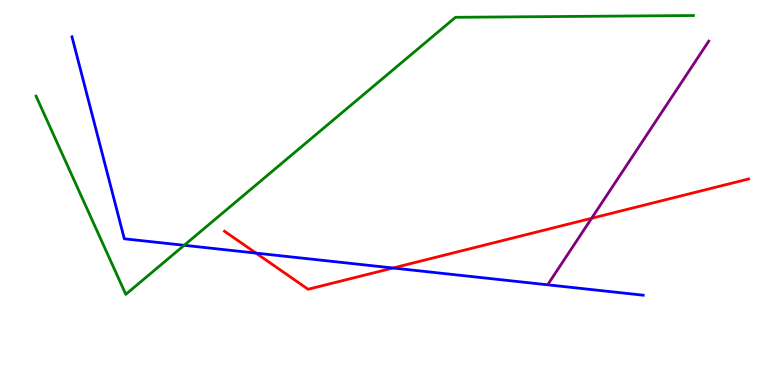[{'lines': ['blue', 'red'], 'intersections': [{'x': 3.3, 'y': 3.43}, {'x': 5.07, 'y': 3.04}]}, {'lines': ['green', 'red'], 'intersections': []}, {'lines': ['purple', 'red'], 'intersections': [{'x': 7.63, 'y': 4.33}]}, {'lines': ['blue', 'green'], 'intersections': [{'x': 2.38, 'y': 3.63}]}, {'lines': ['blue', 'purple'], 'intersections': []}, {'lines': ['green', 'purple'], 'intersections': []}]